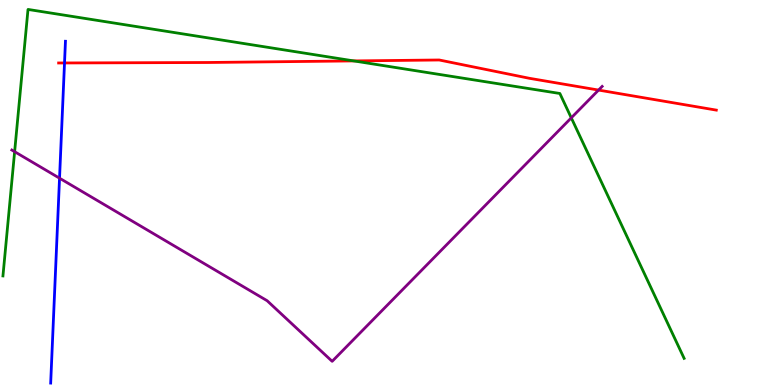[{'lines': ['blue', 'red'], 'intersections': [{'x': 0.832, 'y': 8.36}]}, {'lines': ['green', 'red'], 'intersections': [{'x': 4.56, 'y': 8.42}]}, {'lines': ['purple', 'red'], 'intersections': [{'x': 7.72, 'y': 7.66}]}, {'lines': ['blue', 'green'], 'intersections': []}, {'lines': ['blue', 'purple'], 'intersections': [{'x': 0.768, 'y': 5.37}]}, {'lines': ['green', 'purple'], 'intersections': [{'x': 0.189, 'y': 6.06}, {'x': 7.37, 'y': 6.94}]}]